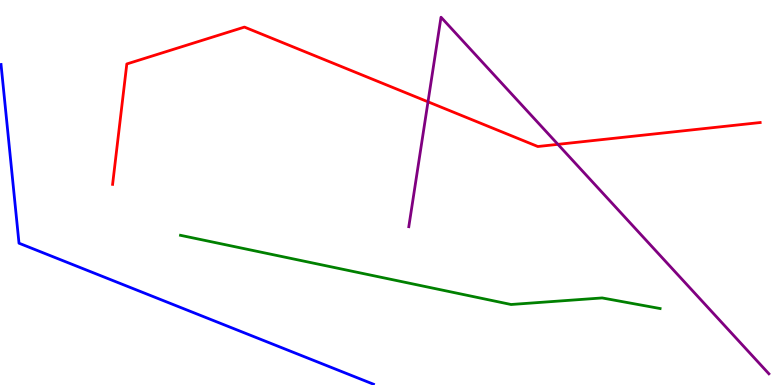[{'lines': ['blue', 'red'], 'intersections': []}, {'lines': ['green', 'red'], 'intersections': []}, {'lines': ['purple', 'red'], 'intersections': [{'x': 5.52, 'y': 7.36}, {'x': 7.2, 'y': 6.25}]}, {'lines': ['blue', 'green'], 'intersections': []}, {'lines': ['blue', 'purple'], 'intersections': []}, {'lines': ['green', 'purple'], 'intersections': []}]